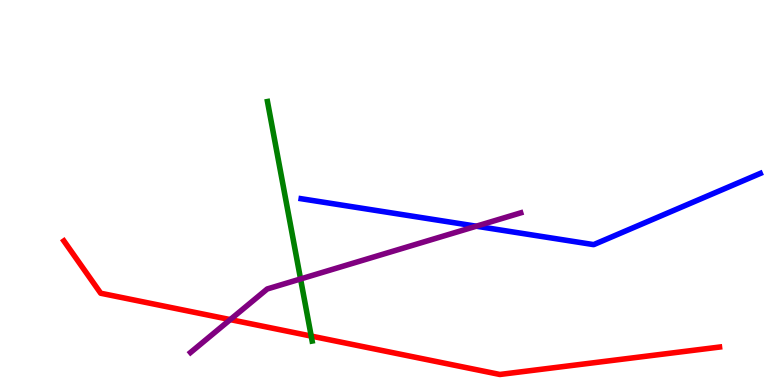[{'lines': ['blue', 'red'], 'intersections': []}, {'lines': ['green', 'red'], 'intersections': [{'x': 4.02, 'y': 1.27}]}, {'lines': ['purple', 'red'], 'intersections': [{'x': 2.97, 'y': 1.7}]}, {'lines': ['blue', 'green'], 'intersections': []}, {'lines': ['blue', 'purple'], 'intersections': [{'x': 6.15, 'y': 4.12}]}, {'lines': ['green', 'purple'], 'intersections': [{'x': 3.88, 'y': 2.75}]}]